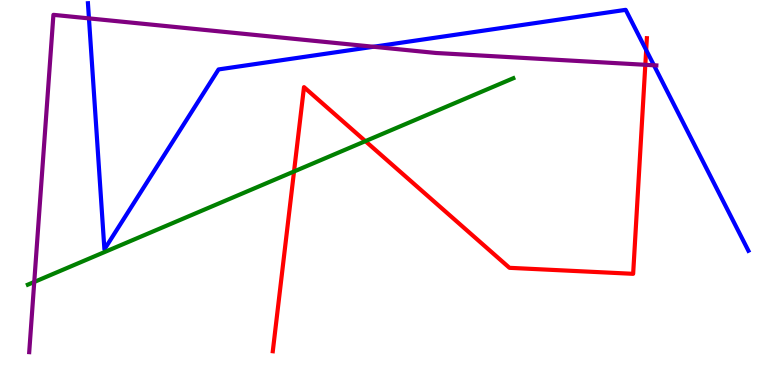[{'lines': ['blue', 'red'], 'intersections': [{'x': 8.34, 'y': 8.7}]}, {'lines': ['green', 'red'], 'intersections': [{'x': 3.79, 'y': 5.55}, {'x': 4.71, 'y': 6.33}]}, {'lines': ['purple', 'red'], 'intersections': [{'x': 8.33, 'y': 8.32}]}, {'lines': ['blue', 'green'], 'intersections': []}, {'lines': ['blue', 'purple'], 'intersections': [{'x': 1.15, 'y': 9.52}, {'x': 4.82, 'y': 8.79}, {'x': 8.44, 'y': 8.3}]}, {'lines': ['green', 'purple'], 'intersections': [{'x': 0.442, 'y': 2.68}]}]